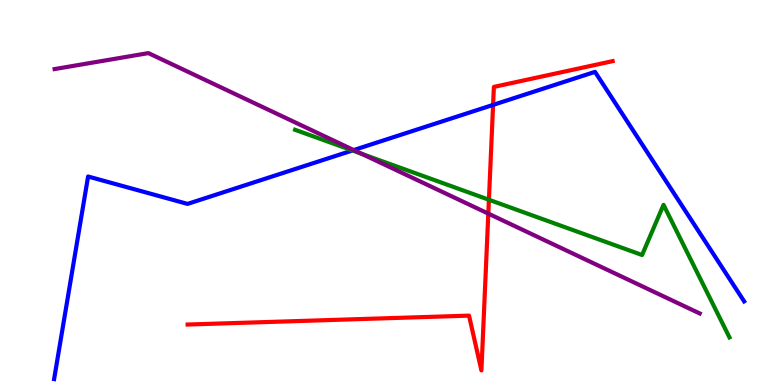[{'lines': ['blue', 'red'], 'intersections': [{'x': 6.36, 'y': 7.28}]}, {'lines': ['green', 'red'], 'intersections': [{'x': 6.31, 'y': 4.81}]}, {'lines': ['purple', 'red'], 'intersections': [{'x': 6.3, 'y': 4.45}]}, {'lines': ['blue', 'green'], 'intersections': [{'x': 4.55, 'y': 6.09}]}, {'lines': ['blue', 'purple'], 'intersections': [{'x': 4.56, 'y': 6.1}]}, {'lines': ['green', 'purple'], 'intersections': [{'x': 4.67, 'y': 6.0}]}]